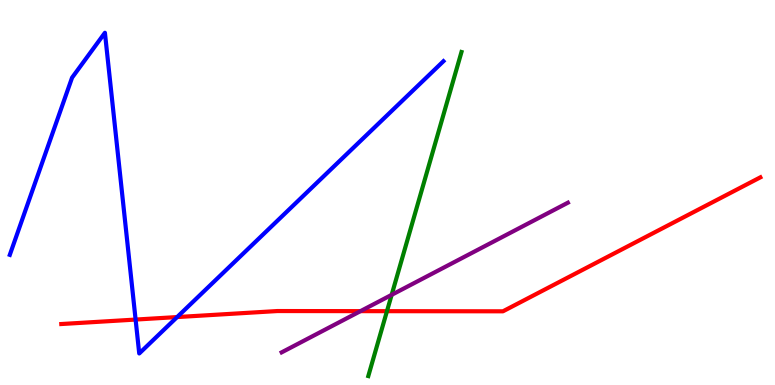[{'lines': ['blue', 'red'], 'intersections': [{'x': 1.75, 'y': 1.7}, {'x': 2.29, 'y': 1.76}]}, {'lines': ['green', 'red'], 'intersections': [{'x': 4.99, 'y': 1.92}]}, {'lines': ['purple', 'red'], 'intersections': [{'x': 4.65, 'y': 1.92}]}, {'lines': ['blue', 'green'], 'intersections': []}, {'lines': ['blue', 'purple'], 'intersections': []}, {'lines': ['green', 'purple'], 'intersections': [{'x': 5.05, 'y': 2.34}]}]